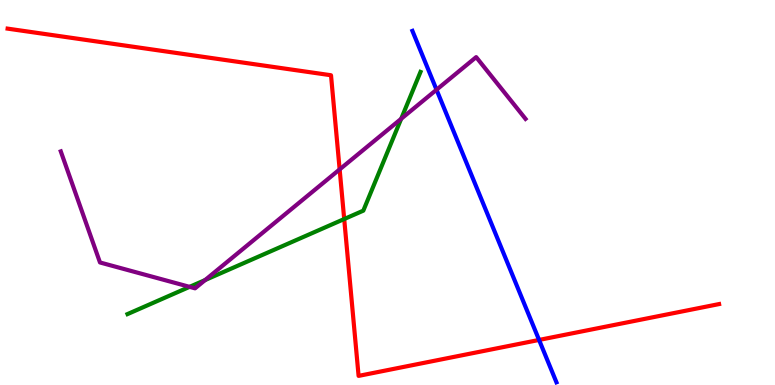[{'lines': ['blue', 'red'], 'intersections': [{'x': 6.96, 'y': 1.17}]}, {'lines': ['green', 'red'], 'intersections': [{'x': 4.44, 'y': 4.31}]}, {'lines': ['purple', 'red'], 'intersections': [{'x': 4.38, 'y': 5.6}]}, {'lines': ['blue', 'green'], 'intersections': []}, {'lines': ['blue', 'purple'], 'intersections': [{'x': 5.63, 'y': 7.67}]}, {'lines': ['green', 'purple'], 'intersections': [{'x': 2.45, 'y': 2.55}, {'x': 2.65, 'y': 2.73}, {'x': 5.18, 'y': 6.91}]}]